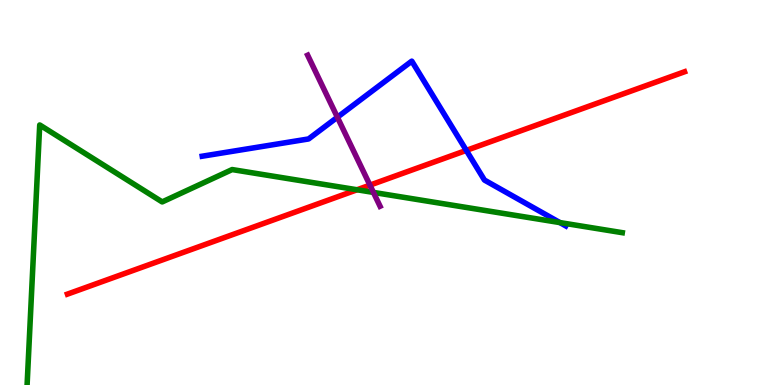[{'lines': ['blue', 'red'], 'intersections': [{'x': 6.02, 'y': 6.09}]}, {'lines': ['green', 'red'], 'intersections': [{'x': 4.61, 'y': 5.07}]}, {'lines': ['purple', 'red'], 'intersections': [{'x': 4.77, 'y': 5.19}]}, {'lines': ['blue', 'green'], 'intersections': [{'x': 7.22, 'y': 4.22}]}, {'lines': ['blue', 'purple'], 'intersections': [{'x': 4.35, 'y': 6.96}]}, {'lines': ['green', 'purple'], 'intersections': [{'x': 4.82, 'y': 5.0}]}]